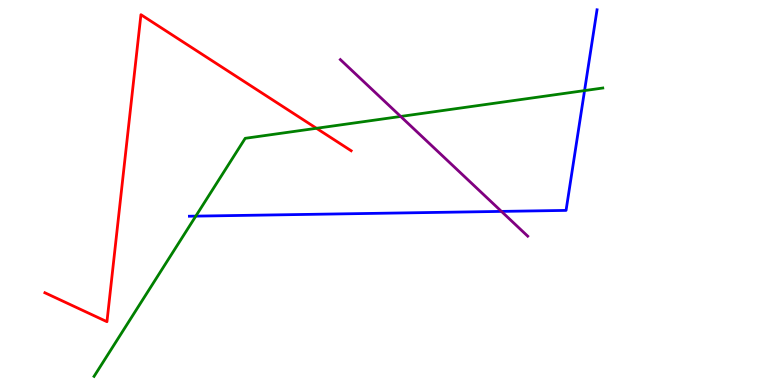[{'lines': ['blue', 'red'], 'intersections': []}, {'lines': ['green', 'red'], 'intersections': [{'x': 4.08, 'y': 6.67}]}, {'lines': ['purple', 'red'], 'intersections': []}, {'lines': ['blue', 'green'], 'intersections': [{'x': 2.53, 'y': 4.39}, {'x': 7.54, 'y': 7.65}]}, {'lines': ['blue', 'purple'], 'intersections': [{'x': 6.47, 'y': 4.51}]}, {'lines': ['green', 'purple'], 'intersections': [{'x': 5.17, 'y': 6.98}]}]